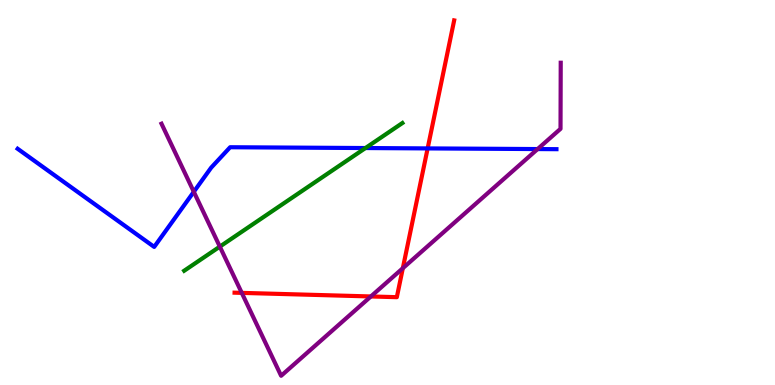[{'lines': ['blue', 'red'], 'intersections': [{'x': 5.52, 'y': 6.15}]}, {'lines': ['green', 'red'], 'intersections': []}, {'lines': ['purple', 'red'], 'intersections': [{'x': 3.12, 'y': 2.39}, {'x': 4.79, 'y': 2.3}, {'x': 5.2, 'y': 3.03}]}, {'lines': ['blue', 'green'], 'intersections': [{'x': 4.72, 'y': 6.15}]}, {'lines': ['blue', 'purple'], 'intersections': [{'x': 2.5, 'y': 5.02}, {'x': 6.94, 'y': 6.13}]}, {'lines': ['green', 'purple'], 'intersections': [{'x': 2.84, 'y': 3.59}]}]